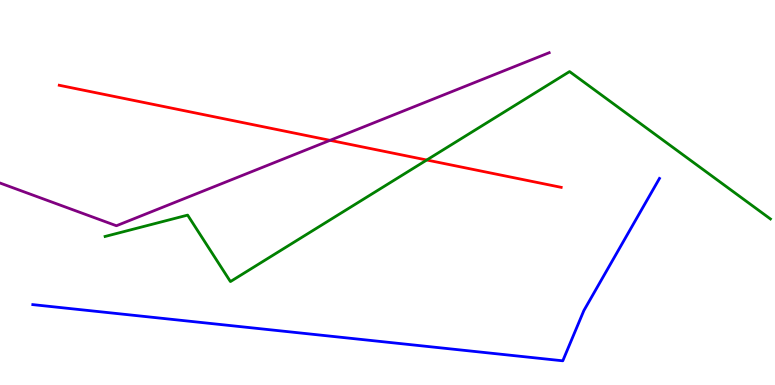[{'lines': ['blue', 'red'], 'intersections': []}, {'lines': ['green', 'red'], 'intersections': [{'x': 5.51, 'y': 5.84}]}, {'lines': ['purple', 'red'], 'intersections': [{'x': 4.26, 'y': 6.35}]}, {'lines': ['blue', 'green'], 'intersections': []}, {'lines': ['blue', 'purple'], 'intersections': []}, {'lines': ['green', 'purple'], 'intersections': []}]